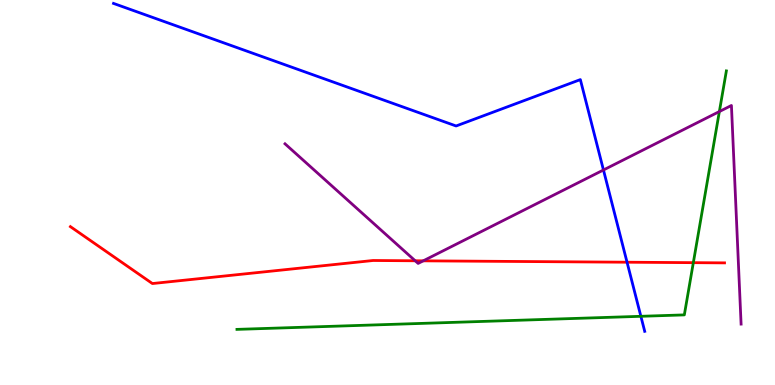[{'lines': ['blue', 'red'], 'intersections': [{'x': 8.09, 'y': 3.19}]}, {'lines': ['green', 'red'], 'intersections': [{'x': 8.95, 'y': 3.18}]}, {'lines': ['purple', 'red'], 'intersections': [{'x': 5.36, 'y': 3.23}, {'x': 5.46, 'y': 3.23}]}, {'lines': ['blue', 'green'], 'intersections': [{'x': 8.27, 'y': 1.78}]}, {'lines': ['blue', 'purple'], 'intersections': [{'x': 7.79, 'y': 5.58}]}, {'lines': ['green', 'purple'], 'intersections': [{'x': 9.28, 'y': 7.1}]}]